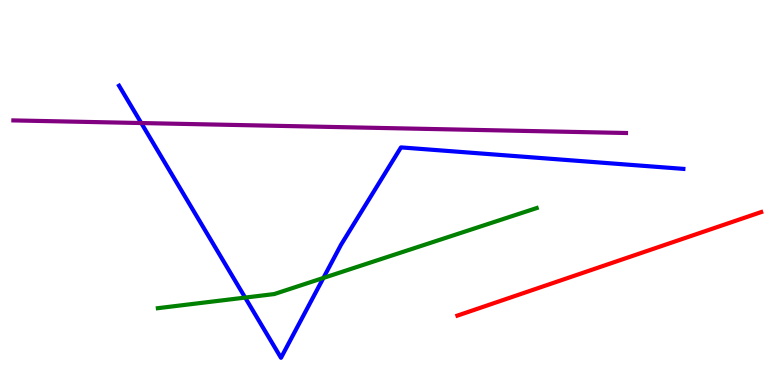[{'lines': ['blue', 'red'], 'intersections': []}, {'lines': ['green', 'red'], 'intersections': []}, {'lines': ['purple', 'red'], 'intersections': []}, {'lines': ['blue', 'green'], 'intersections': [{'x': 3.16, 'y': 2.27}, {'x': 4.17, 'y': 2.78}]}, {'lines': ['blue', 'purple'], 'intersections': [{'x': 1.82, 'y': 6.8}]}, {'lines': ['green', 'purple'], 'intersections': []}]